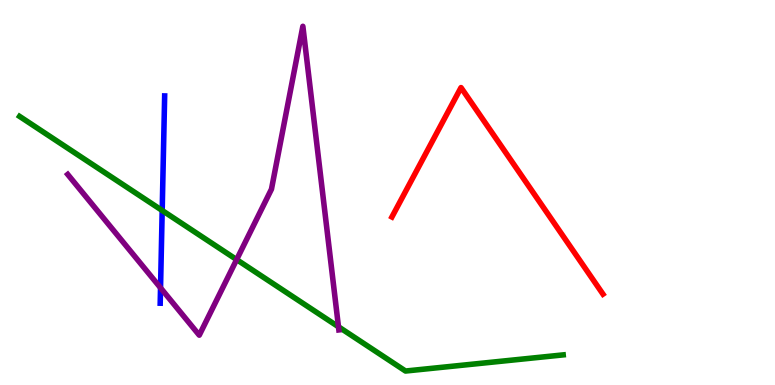[{'lines': ['blue', 'red'], 'intersections': []}, {'lines': ['green', 'red'], 'intersections': []}, {'lines': ['purple', 'red'], 'intersections': []}, {'lines': ['blue', 'green'], 'intersections': [{'x': 2.09, 'y': 4.53}]}, {'lines': ['blue', 'purple'], 'intersections': [{'x': 2.07, 'y': 2.52}]}, {'lines': ['green', 'purple'], 'intersections': [{'x': 3.05, 'y': 3.26}, {'x': 4.37, 'y': 1.51}]}]